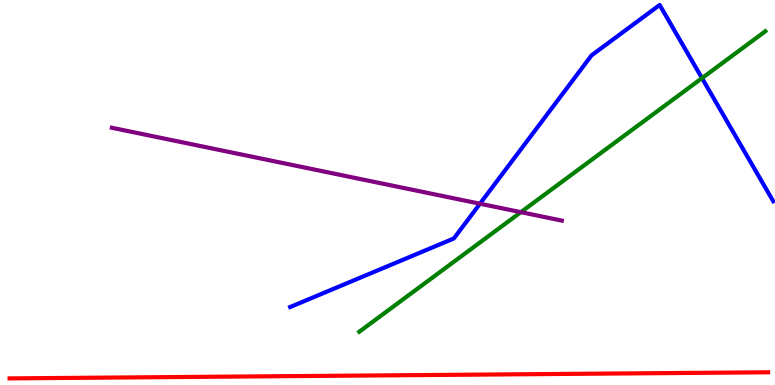[{'lines': ['blue', 'red'], 'intersections': []}, {'lines': ['green', 'red'], 'intersections': []}, {'lines': ['purple', 'red'], 'intersections': []}, {'lines': ['blue', 'green'], 'intersections': [{'x': 9.06, 'y': 7.97}]}, {'lines': ['blue', 'purple'], 'intersections': [{'x': 6.19, 'y': 4.71}]}, {'lines': ['green', 'purple'], 'intersections': [{'x': 6.72, 'y': 4.49}]}]